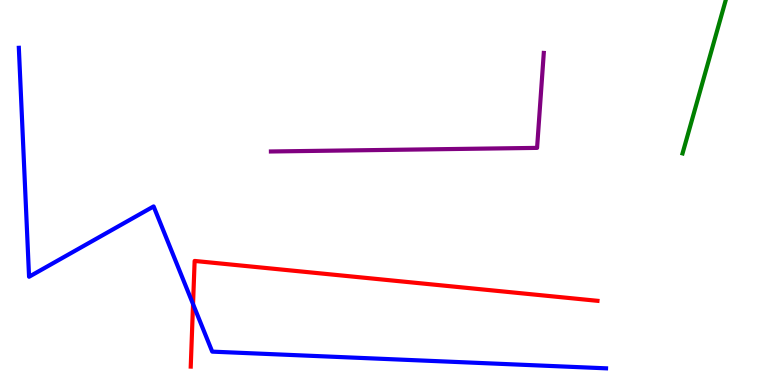[{'lines': ['blue', 'red'], 'intersections': [{'x': 2.49, 'y': 2.1}]}, {'lines': ['green', 'red'], 'intersections': []}, {'lines': ['purple', 'red'], 'intersections': []}, {'lines': ['blue', 'green'], 'intersections': []}, {'lines': ['blue', 'purple'], 'intersections': []}, {'lines': ['green', 'purple'], 'intersections': []}]